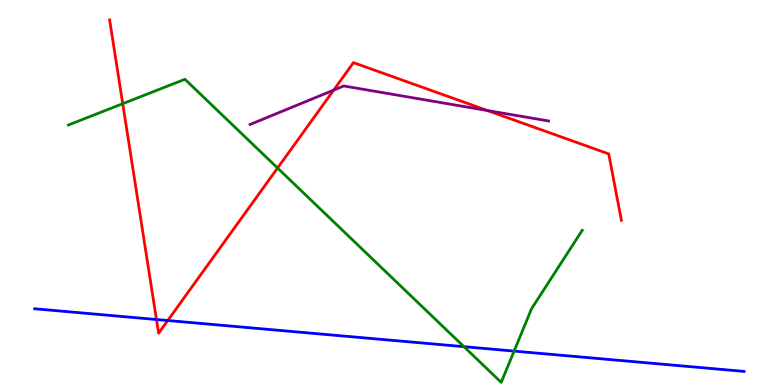[{'lines': ['blue', 'red'], 'intersections': [{'x': 2.02, 'y': 1.7}, {'x': 2.16, 'y': 1.67}]}, {'lines': ['green', 'red'], 'intersections': [{'x': 1.58, 'y': 7.31}, {'x': 3.58, 'y': 5.64}]}, {'lines': ['purple', 'red'], 'intersections': [{'x': 4.31, 'y': 7.66}, {'x': 6.29, 'y': 7.13}]}, {'lines': ['blue', 'green'], 'intersections': [{'x': 5.99, 'y': 0.995}, {'x': 6.63, 'y': 0.88}]}, {'lines': ['blue', 'purple'], 'intersections': []}, {'lines': ['green', 'purple'], 'intersections': []}]